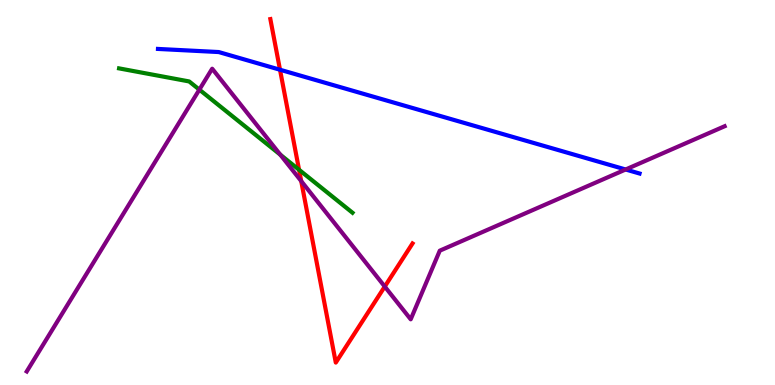[{'lines': ['blue', 'red'], 'intersections': [{'x': 3.61, 'y': 8.19}]}, {'lines': ['green', 'red'], 'intersections': [{'x': 3.86, 'y': 5.59}]}, {'lines': ['purple', 'red'], 'intersections': [{'x': 3.89, 'y': 5.3}, {'x': 4.96, 'y': 2.56}]}, {'lines': ['blue', 'green'], 'intersections': []}, {'lines': ['blue', 'purple'], 'intersections': [{'x': 8.07, 'y': 5.6}]}, {'lines': ['green', 'purple'], 'intersections': [{'x': 2.57, 'y': 7.67}, {'x': 3.62, 'y': 5.98}]}]